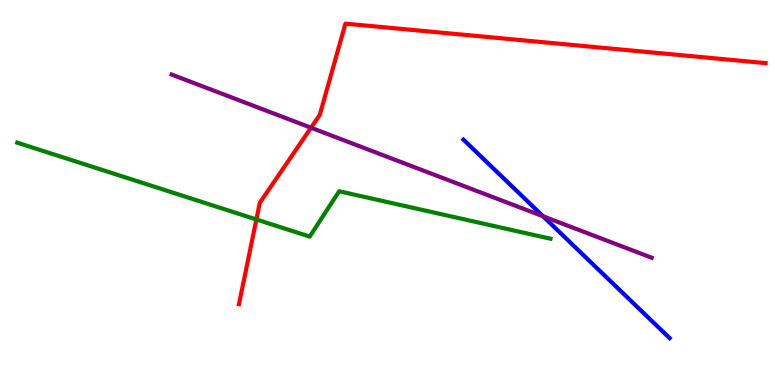[{'lines': ['blue', 'red'], 'intersections': []}, {'lines': ['green', 'red'], 'intersections': [{'x': 3.31, 'y': 4.3}]}, {'lines': ['purple', 'red'], 'intersections': [{'x': 4.01, 'y': 6.68}]}, {'lines': ['blue', 'green'], 'intersections': []}, {'lines': ['blue', 'purple'], 'intersections': [{'x': 7.01, 'y': 4.38}]}, {'lines': ['green', 'purple'], 'intersections': []}]